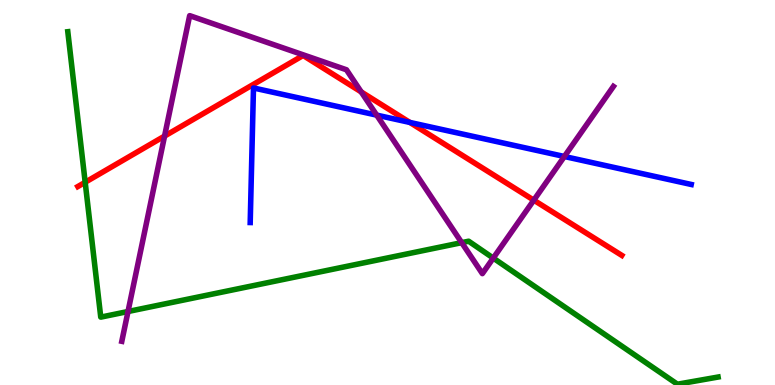[{'lines': ['blue', 'red'], 'intersections': [{'x': 5.29, 'y': 6.82}]}, {'lines': ['green', 'red'], 'intersections': [{'x': 1.1, 'y': 5.27}]}, {'lines': ['purple', 'red'], 'intersections': [{'x': 2.12, 'y': 6.47}, {'x': 4.66, 'y': 7.61}, {'x': 6.89, 'y': 4.8}]}, {'lines': ['blue', 'green'], 'intersections': []}, {'lines': ['blue', 'purple'], 'intersections': [{'x': 4.86, 'y': 7.01}, {'x': 7.28, 'y': 5.94}]}, {'lines': ['green', 'purple'], 'intersections': [{'x': 1.65, 'y': 1.91}, {'x': 5.96, 'y': 3.7}, {'x': 6.36, 'y': 3.3}]}]